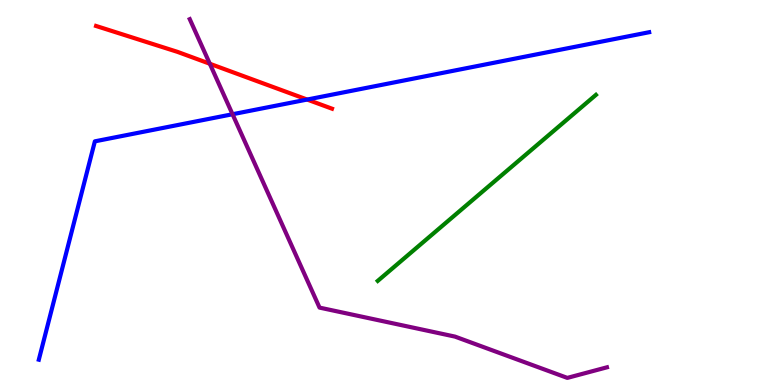[{'lines': ['blue', 'red'], 'intersections': [{'x': 3.96, 'y': 7.41}]}, {'lines': ['green', 'red'], 'intersections': []}, {'lines': ['purple', 'red'], 'intersections': [{'x': 2.71, 'y': 8.34}]}, {'lines': ['blue', 'green'], 'intersections': []}, {'lines': ['blue', 'purple'], 'intersections': [{'x': 3.0, 'y': 7.03}]}, {'lines': ['green', 'purple'], 'intersections': []}]